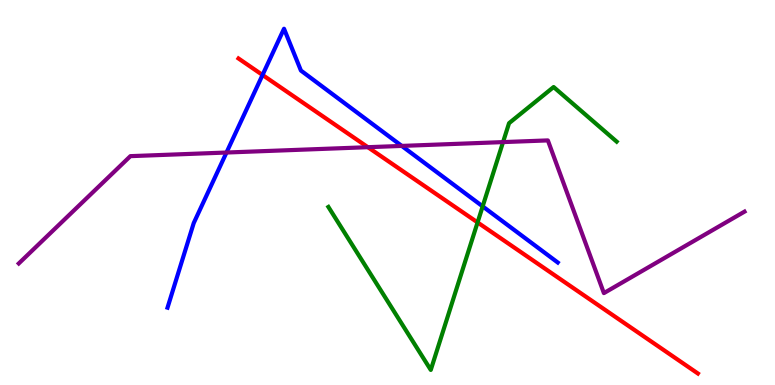[{'lines': ['blue', 'red'], 'intersections': [{'x': 3.39, 'y': 8.05}]}, {'lines': ['green', 'red'], 'intersections': [{'x': 6.16, 'y': 4.22}]}, {'lines': ['purple', 'red'], 'intersections': [{'x': 4.75, 'y': 6.18}]}, {'lines': ['blue', 'green'], 'intersections': [{'x': 6.23, 'y': 4.64}]}, {'lines': ['blue', 'purple'], 'intersections': [{'x': 2.92, 'y': 6.04}, {'x': 5.18, 'y': 6.21}]}, {'lines': ['green', 'purple'], 'intersections': [{'x': 6.49, 'y': 6.31}]}]